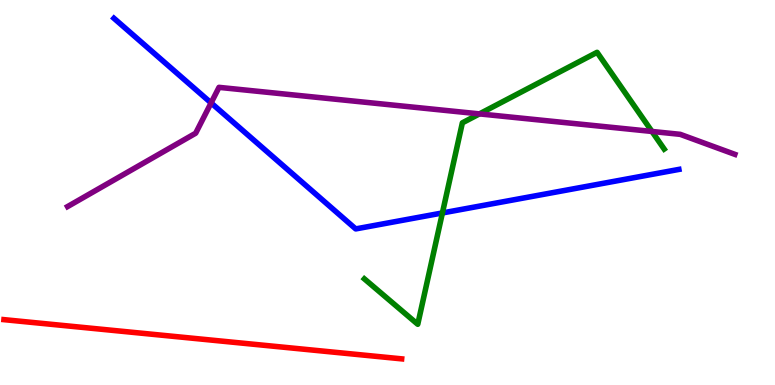[{'lines': ['blue', 'red'], 'intersections': []}, {'lines': ['green', 'red'], 'intersections': []}, {'lines': ['purple', 'red'], 'intersections': []}, {'lines': ['blue', 'green'], 'intersections': [{'x': 5.71, 'y': 4.47}]}, {'lines': ['blue', 'purple'], 'intersections': [{'x': 2.72, 'y': 7.33}]}, {'lines': ['green', 'purple'], 'intersections': [{'x': 6.19, 'y': 7.04}, {'x': 8.41, 'y': 6.59}]}]